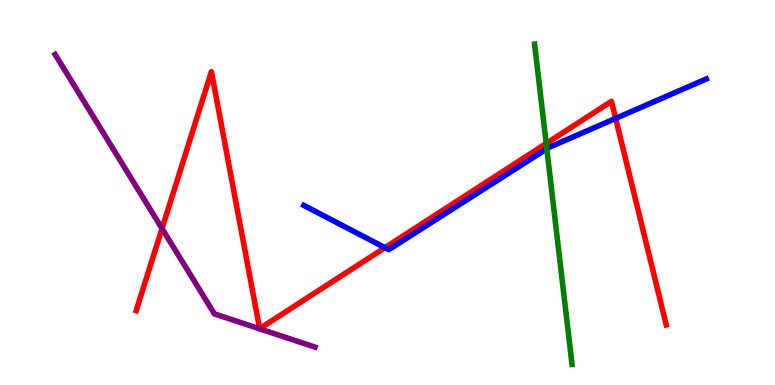[{'lines': ['blue', 'red'], 'intersections': [{'x': 4.97, 'y': 3.57}, {'x': 7.94, 'y': 6.92}]}, {'lines': ['green', 'red'], 'intersections': [{'x': 7.05, 'y': 6.27}]}, {'lines': ['purple', 'red'], 'intersections': [{'x': 2.09, 'y': 4.06}]}, {'lines': ['blue', 'green'], 'intersections': [{'x': 7.06, 'y': 6.13}]}, {'lines': ['blue', 'purple'], 'intersections': []}, {'lines': ['green', 'purple'], 'intersections': []}]